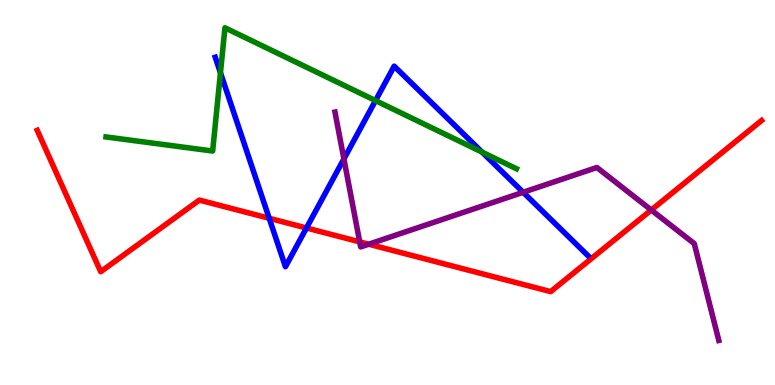[{'lines': ['blue', 'red'], 'intersections': [{'x': 3.47, 'y': 4.33}, {'x': 3.95, 'y': 4.08}]}, {'lines': ['green', 'red'], 'intersections': []}, {'lines': ['purple', 'red'], 'intersections': [{'x': 4.64, 'y': 3.72}, {'x': 4.76, 'y': 3.66}, {'x': 8.4, 'y': 4.55}]}, {'lines': ['blue', 'green'], 'intersections': [{'x': 2.84, 'y': 8.11}, {'x': 4.85, 'y': 7.39}, {'x': 6.22, 'y': 6.05}]}, {'lines': ['blue', 'purple'], 'intersections': [{'x': 4.44, 'y': 5.87}, {'x': 6.75, 'y': 5.01}]}, {'lines': ['green', 'purple'], 'intersections': []}]